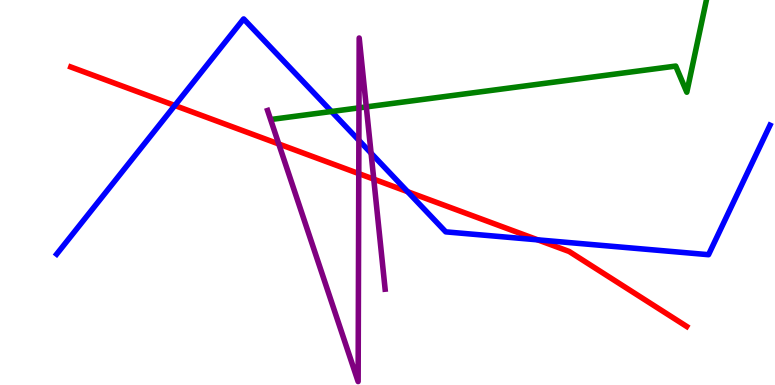[{'lines': ['blue', 'red'], 'intersections': [{'x': 2.26, 'y': 7.26}, {'x': 5.26, 'y': 5.02}, {'x': 6.94, 'y': 3.77}]}, {'lines': ['green', 'red'], 'intersections': []}, {'lines': ['purple', 'red'], 'intersections': [{'x': 3.6, 'y': 6.26}, {'x': 4.63, 'y': 5.49}, {'x': 4.82, 'y': 5.35}]}, {'lines': ['blue', 'green'], 'intersections': [{'x': 4.28, 'y': 7.1}]}, {'lines': ['blue', 'purple'], 'intersections': [{'x': 4.63, 'y': 6.36}, {'x': 4.79, 'y': 6.02}]}, {'lines': ['green', 'purple'], 'intersections': [{'x': 4.63, 'y': 7.2}, {'x': 4.73, 'y': 7.22}]}]